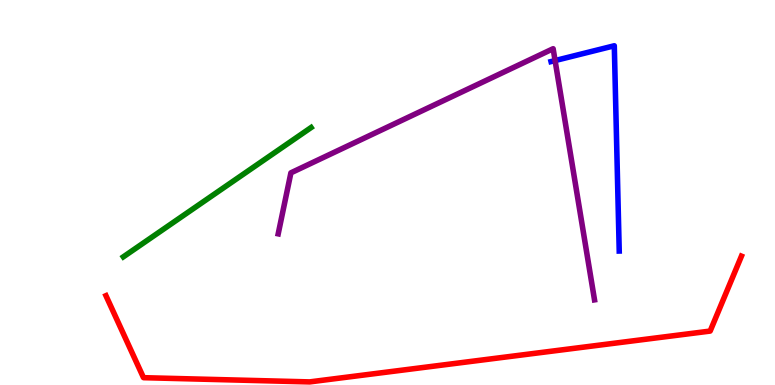[{'lines': ['blue', 'red'], 'intersections': []}, {'lines': ['green', 'red'], 'intersections': []}, {'lines': ['purple', 'red'], 'intersections': []}, {'lines': ['blue', 'green'], 'intersections': []}, {'lines': ['blue', 'purple'], 'intersections': [{'x': 7.16, 'y': 8.43}]}, {'lines': ['green', 'purple'], 'intersections': []}]